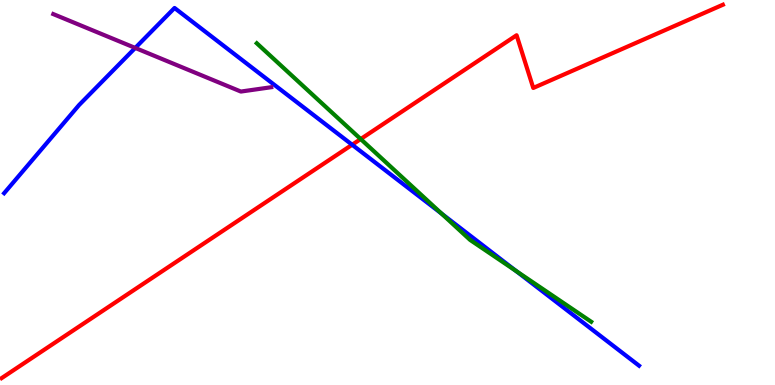[{'lines': ['blue', 'red'], 'intersections': [{'x': 4.54, 'y': 6.24}]}, {'lines': ['green', 'red'], 'intersections': [{'x': 4.65, 'y': 6.39}]}, {'lines': ['purple', 'red'], 'intersections': []}, {'lines': ['blue', 'green'], 'intersections': [{'x': 5.7, 'y': 4.45}, {'x': 6.66, 'y': 2.96}]}, {'lines': ['blue', 'purple'], 'intersections': [{'x': 1.75, 'y': 8.75}]}, {'lines': ['green', 'purple'], 'intersections': []}]